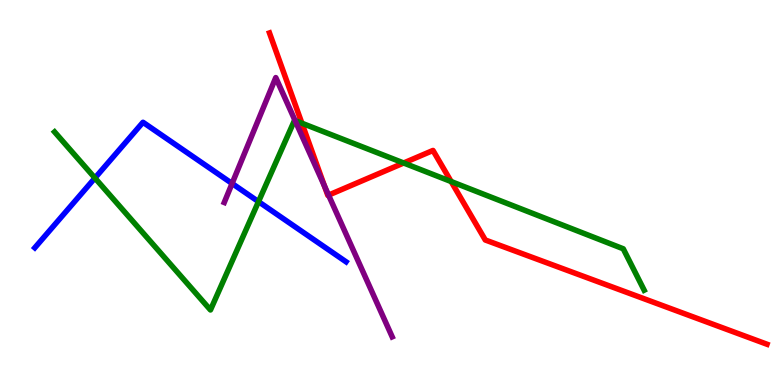[{'lines': ['blue', 'red'], 'intersections': []}, {'lines': ['green', 'red'], 'intersections': [{'x': 3.9, 'y': 6.8}, {'x': 5.21, 'y': 5.77}, {'x': 5.82, 'y': 5.28}]}, {'lines': ['purple', 'red'], 'intersections': [{'x': 4.19, 'y': 5.17}, {'x': 4.24, 'y': 4.93}]}, {'lines': ['blue', 'green'], 'intersections': [{'x': 1.22, 'y': 5.38}, {'x': 3.34, 'y': 4.76}]}, {'lines': ['blue', 'purple'], 'intersections': [{'x': 2.99, 'y': 5.23}]}, {'lines': ['green', 'purple'], 'intersections': [{'x': 3.81, 'y': 6.87}]}]